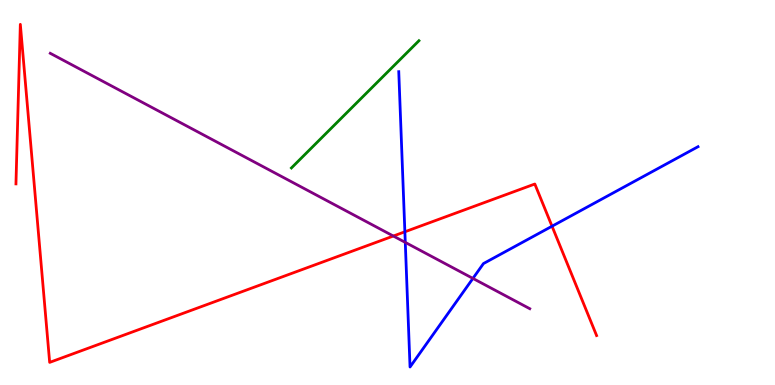[{'lines': ['blue', 'red'], 'intersections': [{'x': 5.22, 'y': 3.98}, {'x': 7.12, 'y': 4.12}]}, {'lines': ['green', 'red'], 'intersections': []}, {'lines': ['purple', 'red'], 'intersections': [{'x': 5.08, 'y': 3.87}]}, {'lines': ['blue', 'green'], 'intersections': []}, {'lines': ['blue', 'purple'], 'intersections': [{'x': 5.23, 'y': 3.7}, {'x': 6.1, 'y': 2.77}]}, {'lines': ['green', 'purple'], 'intersections': []}]